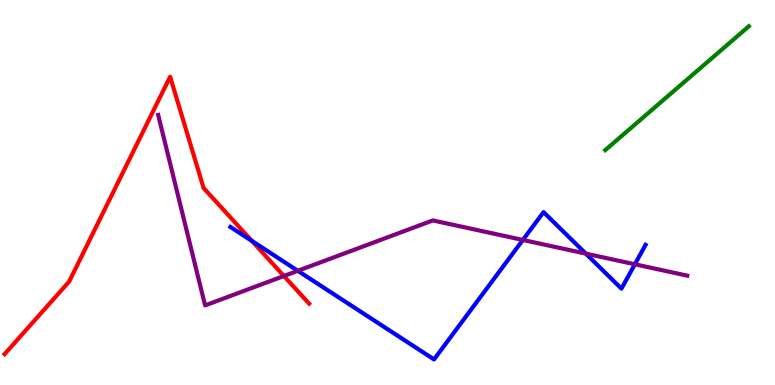[{'lines': ['blue', 'red'], 'intersections': [{'x': 3.25, 'y': 3.74}]}, {'lines': ['green', 'red'], 'intersections': []}, {'lines': ['purple', 'red'], 'intersections': [{'x': 3.66, 'y': 2.83}]}, {'lines': ['blue', 'green'], 'intersections': []}, {'lines': ['blue', 'purple'], 'intersections': [{'x': 3.84, 'y': 2.97}, {'x': 6.75, 'y': 3.77}, {'x': 7.56, 'y': 3.41}, {'x': 8.19, 'y': 3.14}]}, {'lines': ['green', 'purple'], 'intersections': []}]